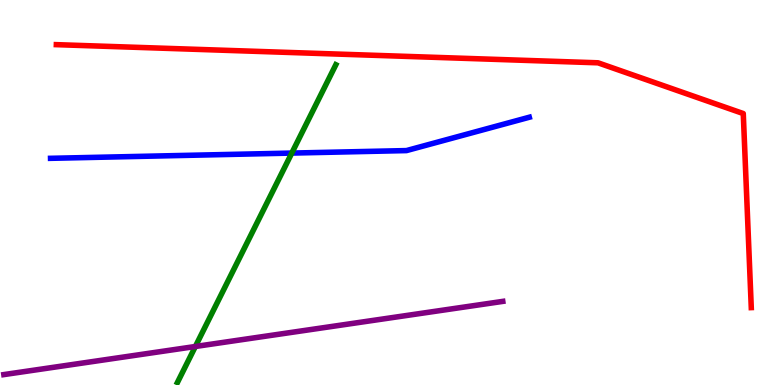[{'lines': ['blue', 'red'], 'intersections': []}, {'lines': ['green', 'red'], 'intersections': []}, {'lines': ['purple', 'red'], 'intersections': []}, {'lines': ['blue', 'green'], 'intersections': [{'x': 3.77, 'y': 6.02}]}, {'lines': ['blue', 'purple'], 'intersections': []}, {'lines': ['green', 'purple'], 'intersections': [{'x': 2.52, 'y': 1.0}]}]